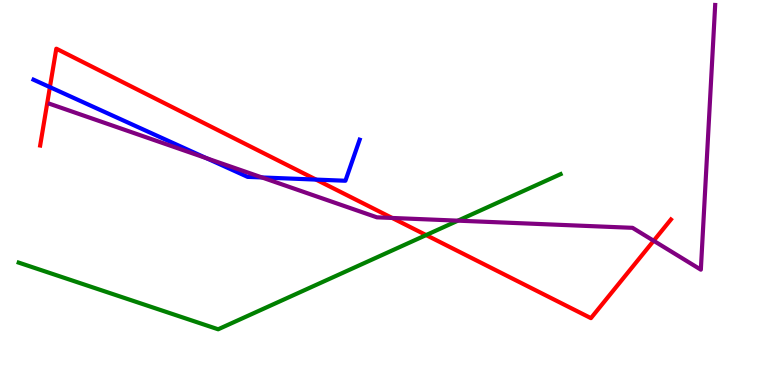[{'lines': ['blue', 'red'], 'intersections': [{'x': 0.644, 'y': 7.74}, {'x': 4.08, 'y': 5.34}]}, {'lines': ['green', 'red'], 'intersections': [{'x': 5.5, 'y': 3.89}]}, {'lines': ['purple', 'red'], 'intersections': [{'x': 5.06, 'y': 4.34}, {'x': 8.43, 'y': 3.75}]}, {'lines': ['blue', 'green'], 'intersections': []}, {'lines': ['blue', 'purple'], 'intersections': [{'x': 2.66, 'y': 5.89}, {'x': 3.38, 'y': 5.39}]}, {'lines': ['green', 'purple'], 'intersections': [{'x': 5.91, 'y': 4.27}]}]